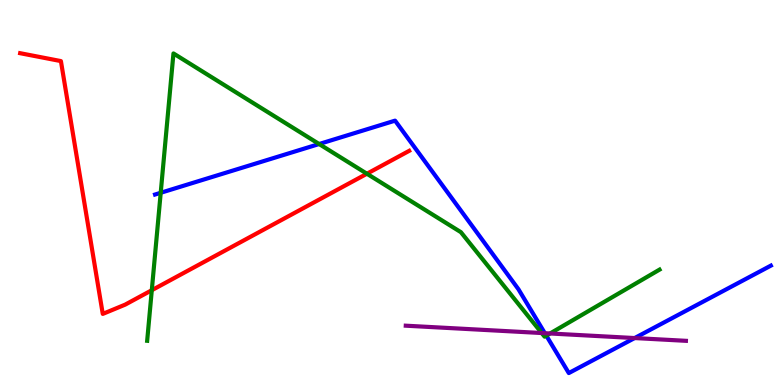[{'lines': ['blue', 'red'], 'intersections': []}, {'lines': ['green', 'red'], 'intersections': [{'x': 1.96, 'y': 2.46}, {'x': 4.73, 'y': 5.49}]}, {'lines': ['purple', 'red'], 'intersections': []}, {'lines': ['blue', 'green'], 'intersections': [{'x': 2.07, 'y': 4.99}, {'x': 4.12, 'y': 6.26}, {'x': 7.05, 'y': 1.28}]}, {'lines': ['blue', 'purple'], 'intersections': [{'x': 7.03, 'y': 1.35}, {'x': 8.19, 'y': 1.22}]}, {'lines': ['green', 'purple'], 'intersections': [{'x': 6.99, 'y': 1.35}, {'x': 7.1, 'y': 1.34}]}]